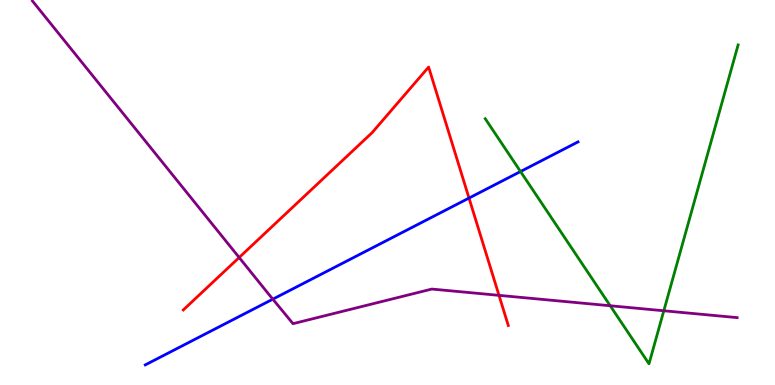[{'lines': ['blue', 'red'], 'intersections': [{'x': 6.05, 'y': 4.86}]}, {'lines': ['green', 'red'], 'intersections': []}, {'lines': ['purple', 'red'], 'intersections': [{'x': 3.09, 'y': 3.31}, {'x': 6.44, 'y': 2.33}]}, {'lines': ['blue', 'green'], 'intersections': [{'x': 6.72, 'y': 5.54}]}, {'lines': ['blue', 'purple'], 'intersections': [{'x': 3.52, 'y': 2.23}]}, {'lines': ['green', 'purple'], 'intersections': [{'x': 7.87, 'y': 2.06}, {'x': 8.57, 'y': 1.93}]}]